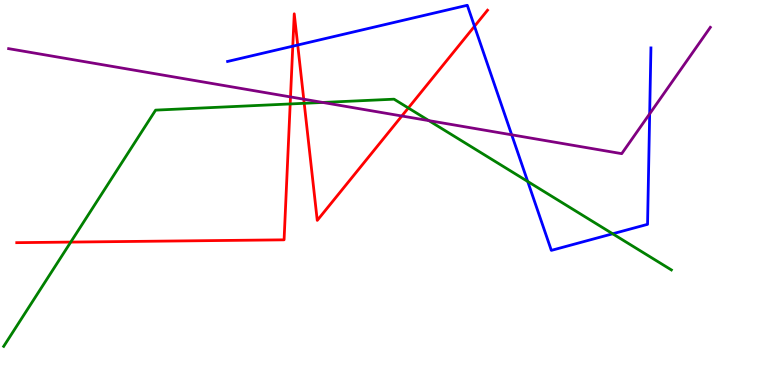[{'lines': ['blue', 'red'], 'intersections': [{'x': 3.78, 'y': 8.8}, {'x': 3.84, 'y': 8.83}, {'x': 6.12, 'y': 9.32}]}, {'lines': ['green', 'red'], 'intersections': [{'x': 0.913, 'y': 3.71}, {'x': 3.74, 'y': 7.3}, {'x': 3.93, 'y': 7.32}, {'x': 5.27, 'y': 7.2}]}, {'lines': ['purple', 'red'], 'intersections': [{'x': 3.75, 'y': 7.48}, {'x': 3.92, 'y': 7.42}, {'x': 5.18, 'y': 6.99}]}, {'lines': ['blue', 'green'], 'intersections': [{'x': 6.81, 'y': 5.29}, {'x': 7.91, 'y': 3.93}]}, {'lines': ['blue', 'purple'], 'intersections': [{'x': 6.6, 'y': 6.5}, {'x': 8.38, 'y': 7.04}]}, {'lines': ['green', 'purple'], 'intersections': [{'x': 4.16, 'y': 7.34}, {'x': 5.53, 'y': 6.87}]}]